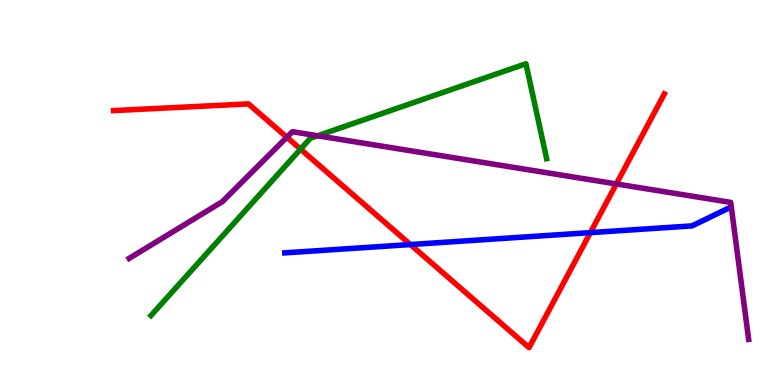[{'lines': ['blue', 'red'], 'intersections': [{'x': 5.3, 'y': 3.65}, {'x': 7.62, 'y': 3.96}]}, {'lines': ['green', 'red'], 'intersections': [{'x': 3.88, 'y': 6.13}]}, {'lines': ['purple', 'red'], 'intersections': [{'x': 3.7, 'y': 6.43}, {'x': 7.95, 'y': 5.22}]}, {'lines': ['blue', 'green'], 'intersections': []}, {'lines': ['blue', 'purple'], 'intersections': []}, {'lines': ['green', 'purple'], 'intersections': [{'x': 4.1, 'y': 6.47}]}]